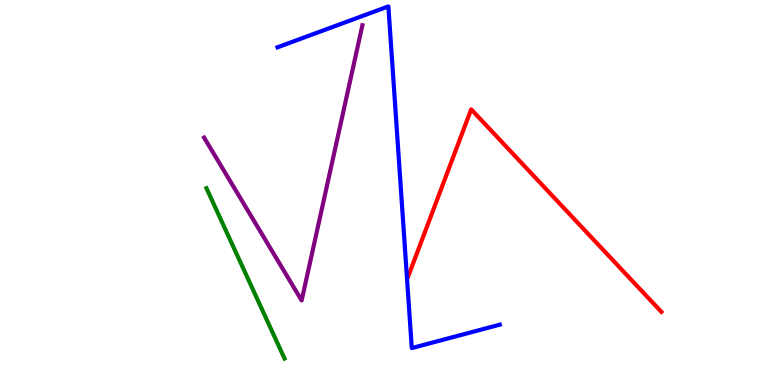[{'lines': ['blue', 'red'], 'intersections': []}, {'lines': ['green', 'red'], 'intersections': []}, {'lines': ['purple', 'red'], 'intersections': []}, {'lines': ['blue', 'green'], 'intersections': []}, {'lines': ['blue', 'purple'], 'intersections': []}, {'lines': ['green', 'purple'], 'intersections': []}]